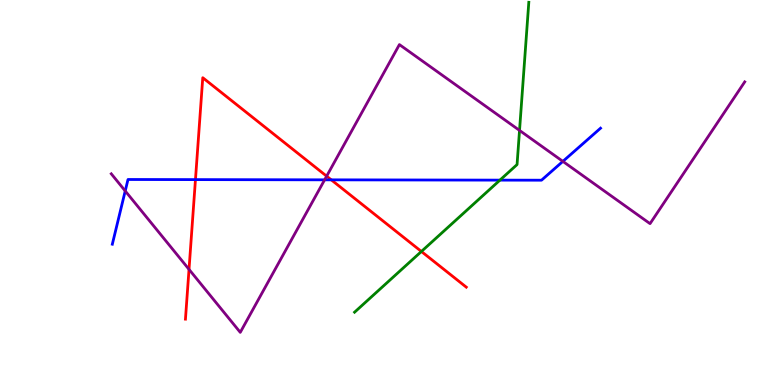[{'lines': ['blue', 'red'], 'intersections': [{'x': 2.52, 'y': 5.33}, {'x': 4.27, 'y': 5.33}]}, {'lines': ['green', 'red'], 'intersections': [{'x': 5.44, 'y': 3.47}]}, {'lines': ['purple', 'red'], 'intersections': [{'x': 2.44, 'y': 3.0}, {'x': 4.21, 'y': 5.42}]}, {'lines': ['blue', 'green'], 'intersections': [{'x': 6.45, 'y': 5.32}]}, {'lines': ['blue', 'purple'], 'intersections': [{'x': 1.62, 'y': 5.04}, {'x': 4.19, 'y': 5.33}, {'x': 7.26, 'y': 5.81}]}, {'lines': ['green', 'purple'], 'intersections': [{'x': 6.7, 'y': 6.61}]}]